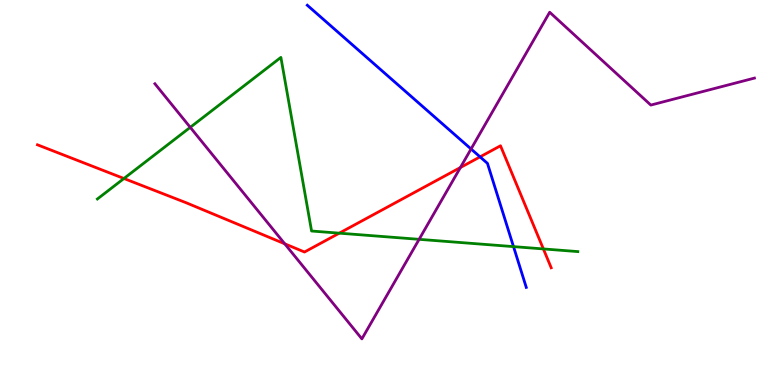[{'lines': ['blue', 'red'], 'intersections': [{'x': 6.19, 'y': 5.93}]}, {'lines': ['green', 'red'], 'intersections': [{'x': 1.6, 'y': 5.36}, {'x': 4.38, 'y': 3.94}, {'x': 7.01, 'y': 3.53}]}, {'lines': ['purple', 'red'], 'intersections': [{'x': 3.67, 'y': 3.67}, {'x': 5.94, 'y': 5.65}]}, {'lines': ['blue', 'green'], 'intersections': [{'x': 6.63, 'y': 3.59}]}, {'lines': ['blue', 'purple'], 'intersections': [{'x': 6.08, 'y': 6.13}]}, {'lines': ['green', 'purple'], 'intersections': [{'x': 2.45, 'y': 6.69}, {'x': 5.41, 'y': 3.78}]}]